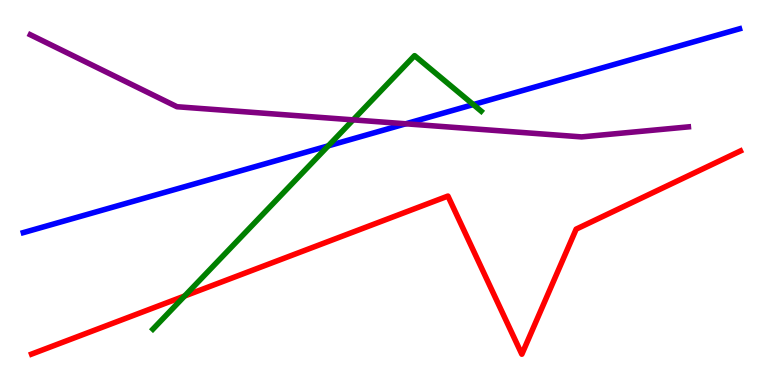[{'lines': ['blue', 'red'], 'intersections': []}, {'lines': ['green', 'red'], 'intersections': [{'x': 2.38, 'y': 2.31}]}, {'lines': ['purple', 'red'], 'intersections': []}, {'lines': ['blue', 'green'], 'intersections': [{'x': 4.24, 'y': 6.21}, {'x': 6.11, 'y': 7.28}]}, {'lines': ['blue', 'purple'], 'intersections': [{'x': 5.24, 'y': 6.78}]}, {'lines': ['green', 'purple'], 'intersections': [{'x': 4.56, 'y': 6.89}]}]